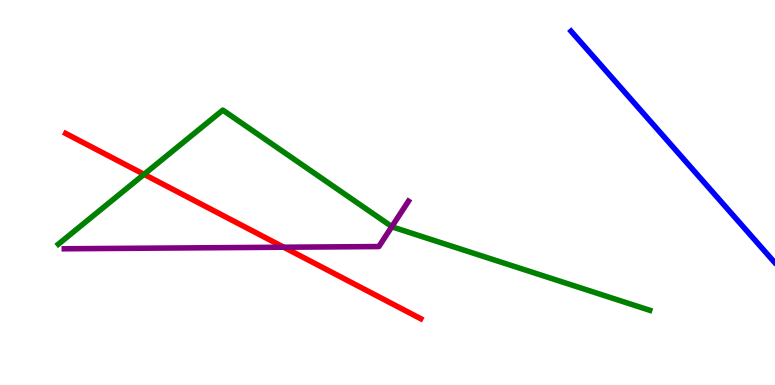[{'lines': ['blue', 'red'], 'intersections': []}, {'lines': ['green', 'red'], 'intersections': [{'x': 1.86, 'y': 5.47}]}, {'lines': ['purple', 'red'], 'intersections': [{'x': 3.66, 'y': 3.58}]}, {'lines': ['blue', 'green'], 'intersections': []}, {'lines': ['blue', 'purple'], 'intersections': []}, {'lines': ['green', 'purple'], 'intersections': [{'x': 5.06, 'y': 4.11}]}]